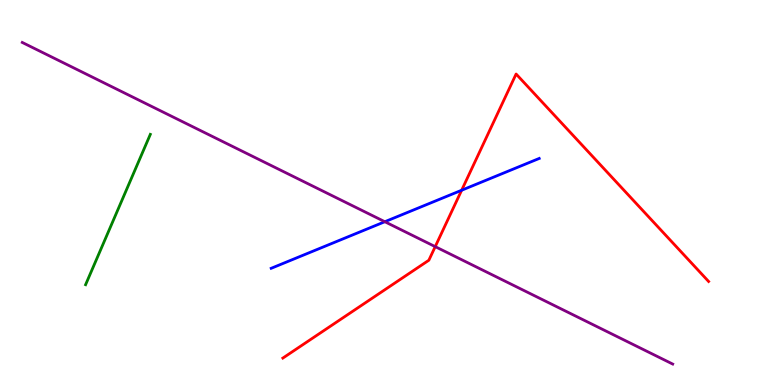[{'lines': ['blue', 'red'], 'intersections': [{'x': 5.96, 'y': 5.06}]}, {'lines': ['green', 'red'], 'intersections': []}, {'lines': ['purple', 'red'], 'intersections': [{'x': 5.62, 'y': 3.59}]}, {'lines': ['blue', 'green'], 'intersections': []}, {'lines': ['blue', 'purple'], 'intersections': [{'x': 4.97, 'y': 4.24}]}, {'lines': ['green', 'purple'], 'intersections': []}]